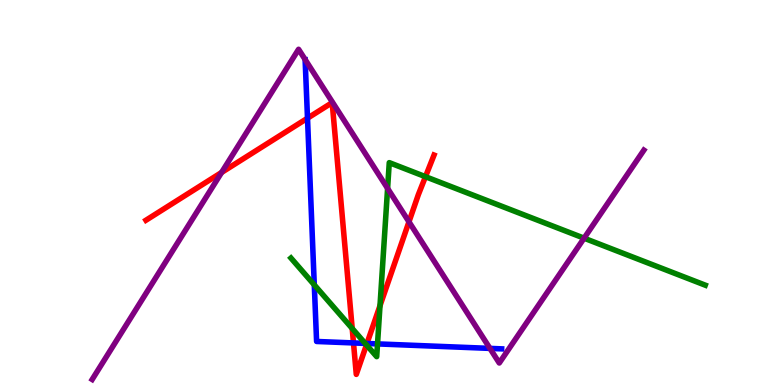[{'lines': ['blue', 'red'], 'intersections': [{'x': 3.97, 'y': 6.93}, {'x': 4.56, 'y': 1.09}, {'x': 4.73, 'y': 1.08}]}, {'lines': ['green', 'red'], 'intersections': [{'x': 4.54, 'y': 1.47}, {'x': 4.73, 'y': 1.04}, {'x': 4.9, 'y': 2.06}, {'x': 5.49, 'y': 5.41}]}, {'lines': ['purple', 'red'], 'intersections': [{'x': 2.86, 'y': 5.52}, {'x': 5.28, 'y': 4.24}]}, {'lines': ['blue', 'green'], 'intersections': [{'x': 4.06, 'y': 2.6}, {'x': 4.71, 'y': 1.08}, {'x': 4.87, 'y': 1.07}]}, {'lines': ['blue', 'purple'], 'intersections': [{'x': 6.32, 'y': 0.951}]}, {'lines': ['green', 'purple'], 'intersections': [{'x': 5.0, 'y': 5.11}, {'x': 7.54, 'y': 3.81}]}]